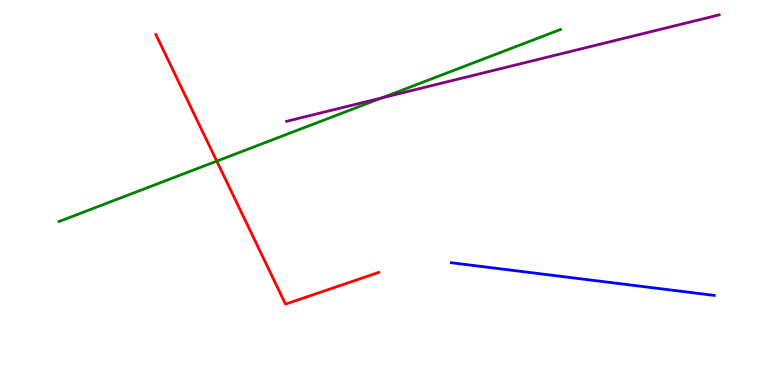[{'lines': ['blue', 'red'], 'intersections': []}, {'lines': ['green', 'red'], 'intersections': [{'x': 2.8, 'y': 5.82}]}, {'lines': ['purple', 'red'], 'intersections': []}, {'lines': ['blue', 'green'], 'intersections': []}, {'lines': ['blue', 'purple'], 'intersections': []}, {'lines': ['green', 'purple'], 'intersections': [{'x': 4.93, 'y': 7.46}]}]